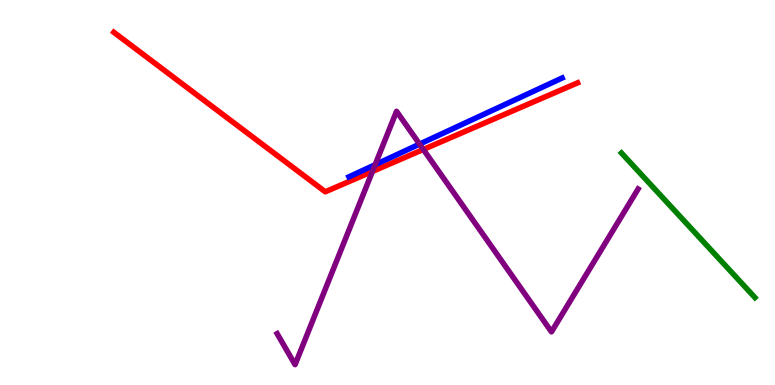[{'lines': ['blue', 'red'], 'intersections': []}, {'lines': ['green', 'red'], 'intersections': []}, {'lines': ['purple', 'red'], 'intersections': [{'x': 4.81, 'y': 5.55}, {'x': 5.46, 'y': 6.12}]}, {'lines': ['blue', 'green'], 'intersections': []}, {'lines': ['blue', 'purple'], 'intersections': [{'x': 4.84, 'y': 5.72}, {'x': 5.41, 'y': 6.26}]}, {'lines': ['green', 'purple'], 'intersections': []}]